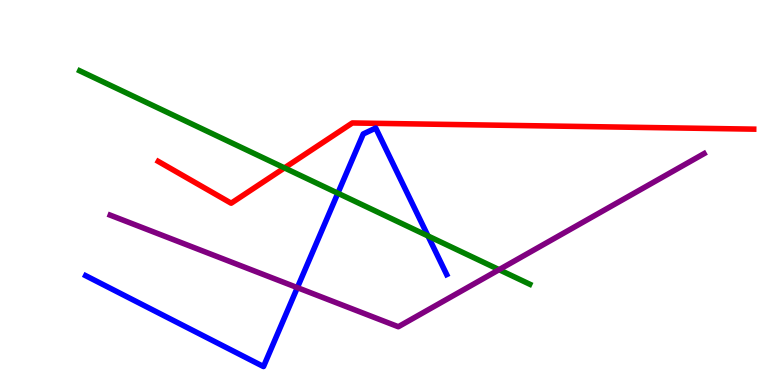[{'lines': ['blue', 'red'], 'intersections': []}, {'lines': ['green', 'red'], 'intersections': [{'x': 3.67, 'y': 5.64}]}, {'lines': ['purple', 'red'], 'intersections': []}, {'lines': ['blue', 'green'], 'intersections': [{'x': 4.36, 'y': 4.98}, {'x': 5.52, 'y': 3.87}]}, {'lines': ['blue', 'purple'], 'intersections': [{'x': 3.84, 'y': 2.53}]}, {'lines': ['green', 'purple'], 'intersections': [{'x': 6.44, 'y': 3.0}]}]